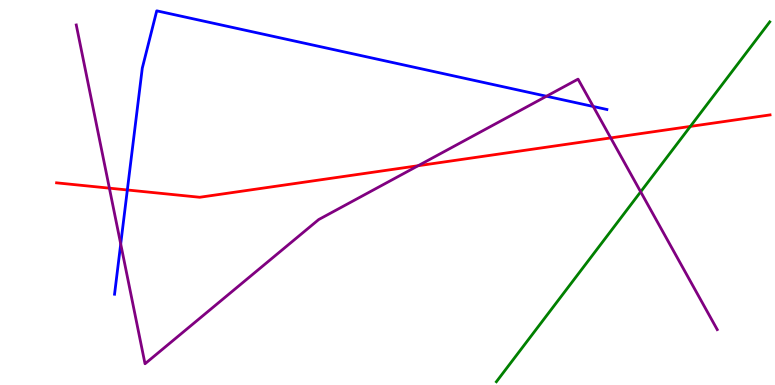[{'lines': ['blue', 'red'], 'intersections': [{'x': 1.64, 'y': 5.07}]}, {'lines': ['green', 'red'], 'intersections': [{'x': 8.91, 'y': 6.72}]}, {'lines': ['purple', 'red'], 'intersections': [{'x': 1.41, 'y': 5.11}, {'x': 5.4, 'y': 5.7}, {'x': 7.88, 'y': 6.42}]}, {'lines': ['blue', 'green'], 'intersections': []}, {'lines': ['blue', 'purple'], 'intersections': [{'x': 1.56, 'y': 3.66}, {'x': 7.05, 'y': 7.5}, {'x': 7.65, 'y': 7.23}]}, {'lines': ['green', 'purple'], 'intersections': [{'x': 8.27, 'y': 5.02}]}]